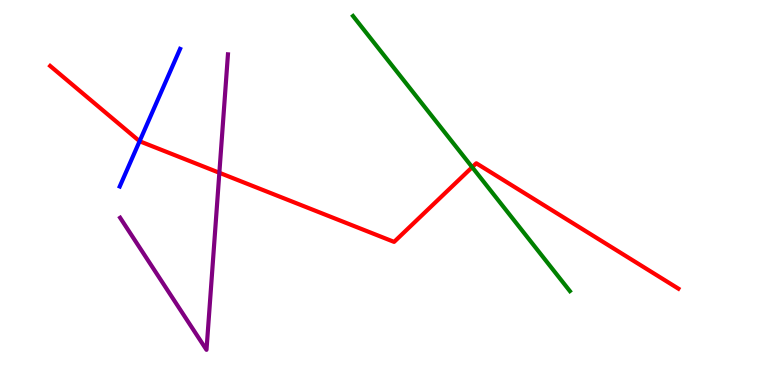[{'lines': ['blue', 'red'], 'intersections': [{'x': 1.8, 'y': 6.33}]}, {'lines': ['green', 'red'], 'intersections': [{'x': 6.09, 'y': 5.66}]}, {'lines': ['purple', 'red'], 'intersections': [{'x': 2.83, 'y': 5.51}]}, {'lines': ['blue', 'green'], 'intersections': []}, {'lines': ['blue', 'purple'], 'intersections': []}, {'lines': ['green', 'purple'], 'intersections': []}]